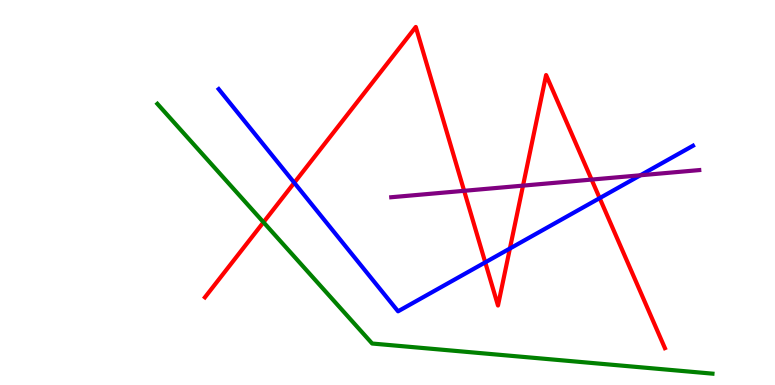[{'lines': ['blue', 'red'], 'intersections': [{'x': 3.8, 'y': 5.25}, {'x': 6.26, 'y': 3.19}, {'x': 6.58, 'y': 3.54}, {'x': 7.74, 'y': 4.85}]}, {'lines': ['green', 'red'], 'intersections': [{'x': 3.4, 'y': 4.23}]}, {'lines': ['purple', 'red'], 'intersections': [{'x': 5.99, 'y': 5.04}, {'x': 6.75, 'y': 5.18}, {'x': 7.63, 'y': 5.34}]}, {'lines': ['blue', 'green'], 'intersections': []}, {'lines': ['blue', 'purple'], 'intersections': [{'x': 8.26, 'y': 5.45}]}, {'lines': ['green', 'purple'], 'intersections': []}]